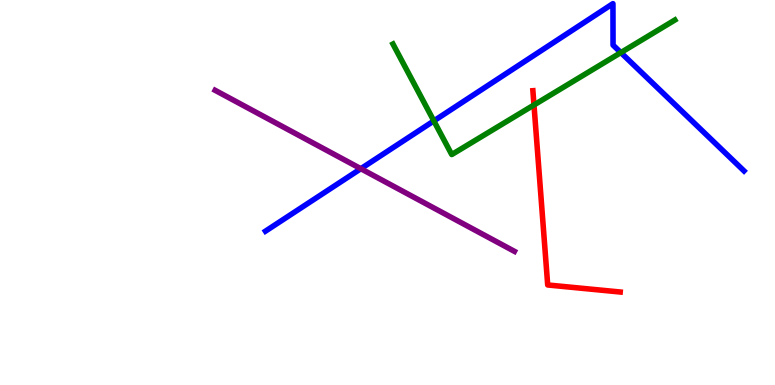[{'lines': ['blue', 'red'], 'intersections': []}, {'lines': ['green', 'red'], 'intersections': [{'x': 6.89, 'y': 7.27}]}, {'lines': ['purple', 'red'], 'intersections': []}, {'lines': ['blue', 'green'], 'intersections': [{'x': 5.6, 'y': 6.86}, {'x': 8.01, 'y': 8.63}]}, {'lines': ['blue', 'purple'], 'intersections': [{'x': 4.66, 'y': 5.62}]}, {'lines': ['green', 'purple'], 'intersections': []}]